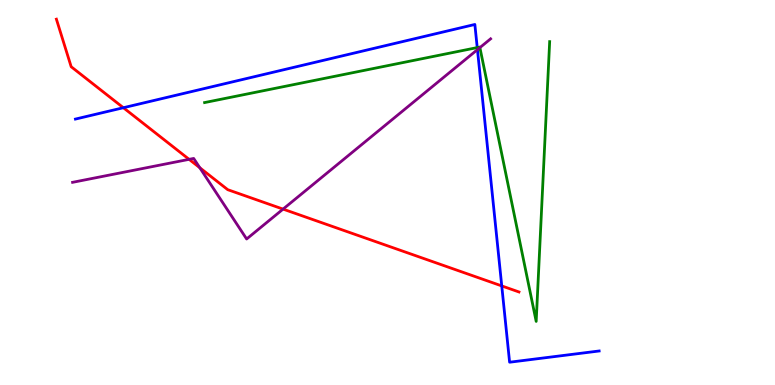[{'lines': ['blue', 'red'], 'intersections': [{'x': 1.59, 'y': 7.2}, {'x': 6.47, 'y': 2.57}]}, {'lines': ['green', 'red'], 'intersections': []}, {'lines': ['purple', 'red'], 'intersections': [{'x': 2.44, 'y': 5.86}, {'x': 2.58, 'y': 5.64}, {'x': 3.65, 'y': 4.57}]}, {'lines': ['blue', 'green'], 'intersections': [{'x': 6.16, 'y': 8.76}]}, {'lines': ['blue', 'purple'], 'intersections': [{'x': 6.16, 'y': 8.71}]}, {'lines': ['green', 'purple'], 'intersections': [{'x': 6.19, 'y': 8.76}]}]